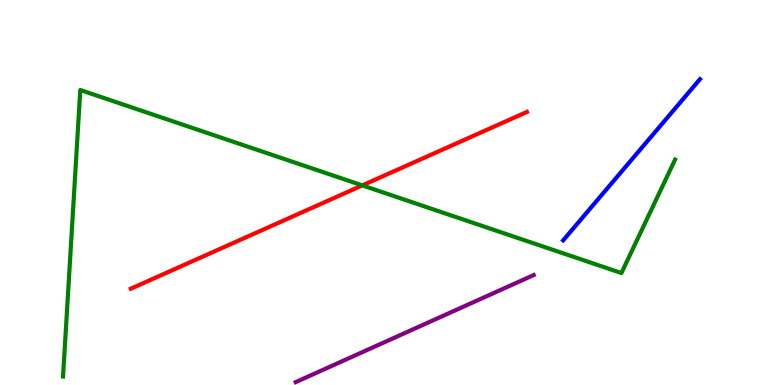[{'lines': ['blue', 'red'], 'intersections': []}, {'lines': ['green', 'red'], 'intersections': [{'x': 4.68, 'y': 5.18}]}, {'lines': ['purple', 'red'], 'intersections': []}, {'lines': ['blue', 'green'], 'intersections': []}, {'lines': ['blue', 'purple'], 'intersections': []}, {'lines': ['green', 'purple'], 'intersections': []}]